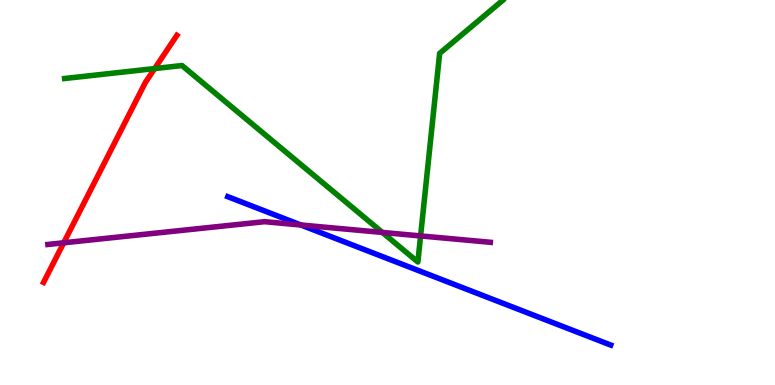[{'lines': ['blue', 'red'], 'intersections': []}, {'lines': ['green', 'red'], 'intersections': [{'x': 2.0, 'y': 8.22}]}, {'lines': ['purple', 'red'], 'intersections': [{'x': 0.822, 'y': 3.69}]}, {'lines': ['blue', 'green'], 'intersections': []}, {'lines': ['blue', 'purple'], 'intersections': [{'x': 3.88, 'y': 4.16}]}, {'lines': ['green', 'purple'], 'intersections': [{'x': 4.93, 'y': 3.96}, {'x': 5.43, 'y': 3.87}]}]